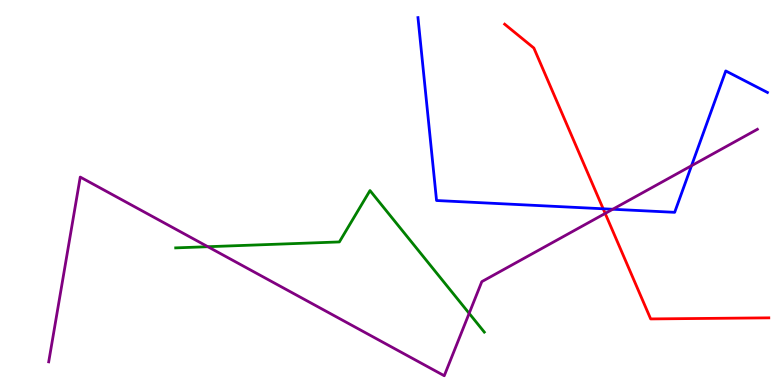[{'lines': ['blue', 'red'], 'intersections': [{'x': 7.78, 'y': 4.58}]}, {'lines': ['green', 'red'], 'intersections': []}, {'lines': ['purple', 'red'], 'intersections': [{'x': 7.81, 'y': 4.46}]}, {'lines': ['blue', 'green'], 'intersections': []}, {'lines': ['blue', 'purple'], 'intersections': [{'x': 7.91, 'y': 4.56}, {'x': 8.92, 'y': 5.7}]}, {'lines': ['green', 'purple'], 'intersections': [{'x': 2.68, 'y': 3.59}, {'x': 6.05, 'y': 1.86}]}]